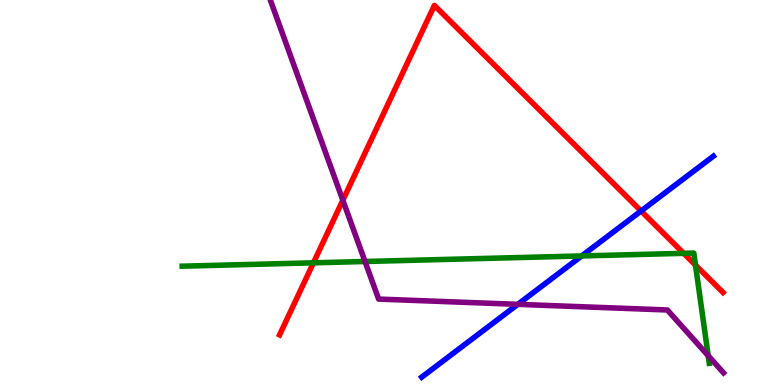[{'lines': ['blue', 'red'], 'intersections': [{'x': 8.27, 'y': 4.52}]}, {'lines': ['green', 'red'], 'intersections': [{'x': 4.04, 'y': 3.17}, {'x': 8.82, 'y': 3.42}, {'x': 8.97, 'y': 3.11}]}, {'lines': ['purple', 'red'], 'intersections': [{'x': 4.42, 'y': 4.8}]}, {'lines': ['blue', 'green'], 'intersections': [{'x': 7.51, 'y': 3.35}]}, {'lines': ['blue', 'purple'], 'intersections': [{'x': 6.68, 'y': 2.1}]}, {'lines': ['green', 'purple'], 'intersections': [{'x': 4.71, 'y': 3.21}, {'x': 9.14, 'y': 0.762}]}]